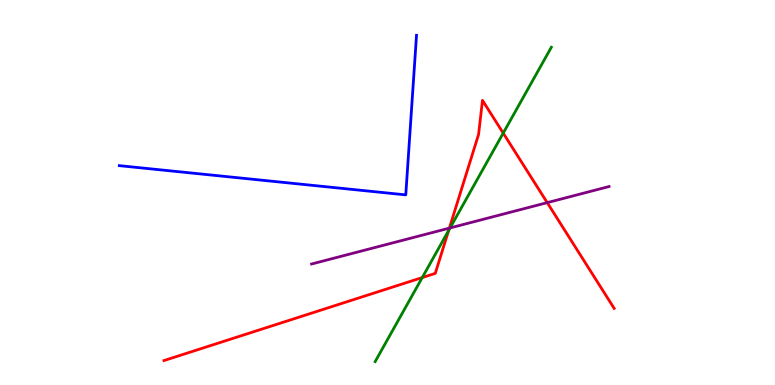[{'lines': ['blue', 'red'], 'intersections': []}, {'lines': ['green', 'red'], 'intersections': [{'x': 5.45, 'y': 2.79}, {'x': 5.79, 'y': 4.01}, {'x': 6.49, 'y': 6.54}]}, {'lines': ['purple', 'red'], 'intersections': [{'x': 5.8, 'y': 4.07}, {'x': 7.06, 'y': 4.74}]}, {'lines': ['blue', 'green'], 'intersections': []}, {'lines': ['blue', 'purple'], 'intersections': []}, {'lines': ['green', 'purple'], 'intersections': [{'x': 5.81, 'y': 4.08}]}]